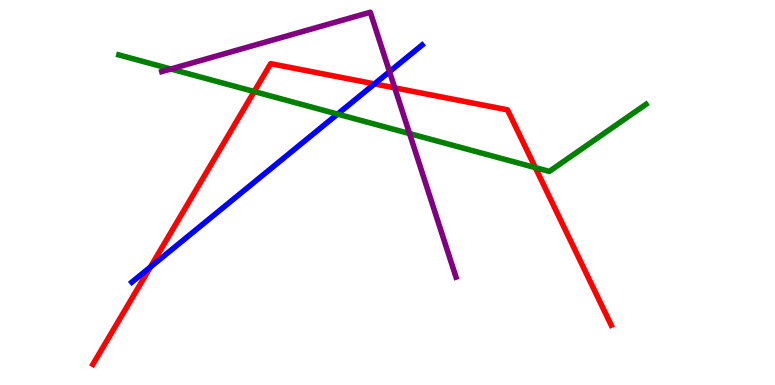[{'lines': ['blue', 'red'], 'intersections': [{'x': 1.94, 'y': 3.07}, {'x': 4.83, 'y': 7.82}]}, {'lines': ['green', 'red'], 'intersections': [{'x': 3.28, 'y': 7.62}, {'x': 6.91, 'y': 5.65}]}, {'lines': ['purple', 'red'], 'intersections': [{'x': 5.09, 'y': 7.72}]}, {'lines': ['blue', 'green'], 'intersections': [{'x': 4.36, 'y': 7.04}]}, {'lines': ['blue', 'purple'], 'intersections': [{'x': 5.03, 'y': 8.14}]}, {'lines': ['green', 'purple'], 'intersections': [{'x': 2.2, 'y': 8.21}, {'x': 5.28, 'y': 6.53}]}]